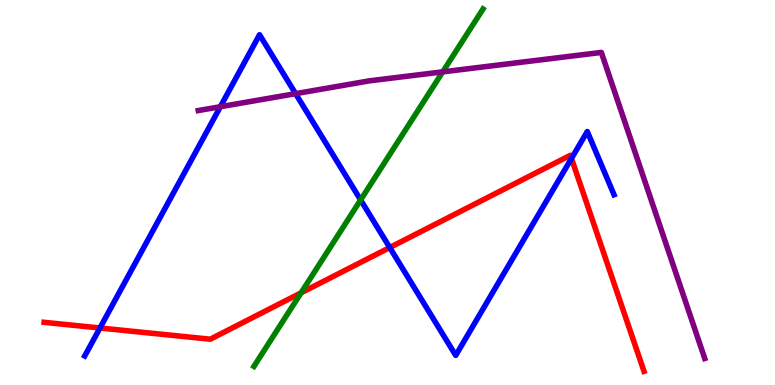[{'lines': ['blue', 'red'], 'intersections': [{'x': 1.29, 'y': 1.48}, {'x': 5.03, 'y': 3.57}, {'x': 7.37, 'y': 5.88}]}, {'lines': ['green', 'red'], 'intersections': [{'x': 3.89, 'y': 2.39}]}, {'lines': ['purple', 'red'], 'intersections': []}, {'lines': ['blue', 'green'], 'intersections': [{'x': 4.65, 'y': 4.81}]}, {'lines': ['blue', 'purple'], 'intersections': [{'x': 2.84, 'y': 7.23}, {'x': 3.81, 'y': 7.57}]}, {'lines': ['green', 'purple'], 'intersections': [{'x': 5.71, 'y': 8.13}]}]